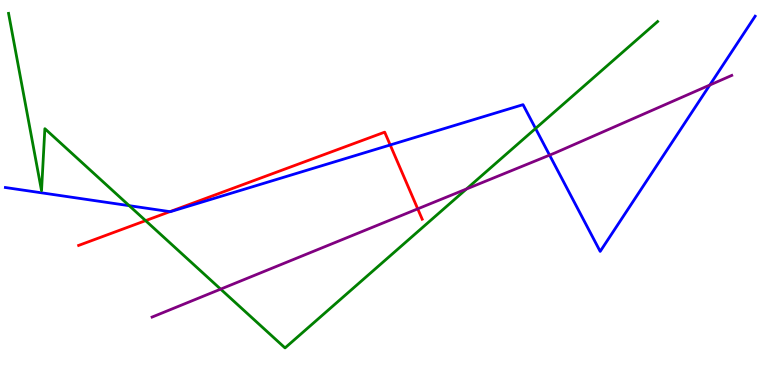[{'lines': ['blue', 'red'], 'intersections': [{'x': 2.19, 'y': 4.5}, {'x': 5.03, 'y': 6.23}]}, {'lines': ['green', 'red'], 'intersections': [{'x': 1.88, 'y': 4.27}]}, {'lines': ['purple', 'red'], 'intersections': [{'x': 5.39, 'y': 4.58}]}, {'lines': ['blue', 'green'], 'intersections': [{'x': 1.67, 'y': 4.66}, {'x': 6.91, 'y': 6.66}]}, {'lines': ['blue', 'purple'], 'intersections': [{'x': 7.09, 'y': 5.97}, {'x': 9.16, 'y': 7.79}]}, {'lines': ['green', 'purple'], 'intersections': [{'x': 2.85, 'y': 2.49}, {'x': 6.02, 'y': 5.09}]}]